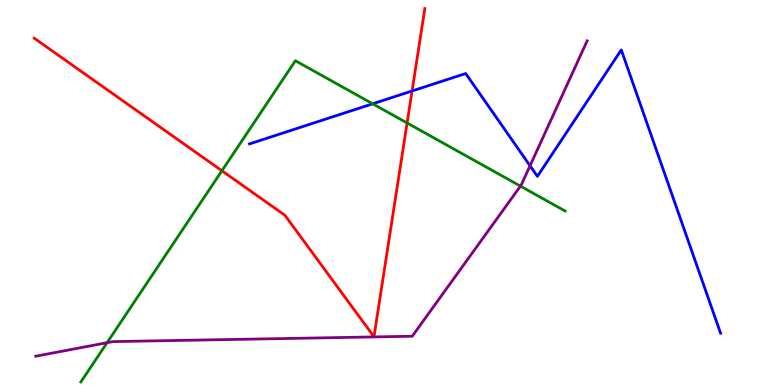[{'lines': ['blue', 'red'], 'intersections': [{'x': 5.32, 'y': 7.64}]}, {'lines': ['green', 'red'], 'intersections': [{'x': 2.86, 'y': 5.56}, {'x': 5.25, 'y': 6.81}]}, {'lines': ['purple', 'red'], 'intersections': []}, {'lines': ['blue', 'green'], 'intersections': [{'x': 4.81, 'y': 7.3}]}, {'lines': ['blue', 'purple'], 'intersections': [{'x': 6.84, 'y': 5.69}]}, {'lines': ['green', 'purple'], 'intersections': [{'x': 1.38, 'y': 1.1}, {'x': 6.72, 'y': 5.17}]}]